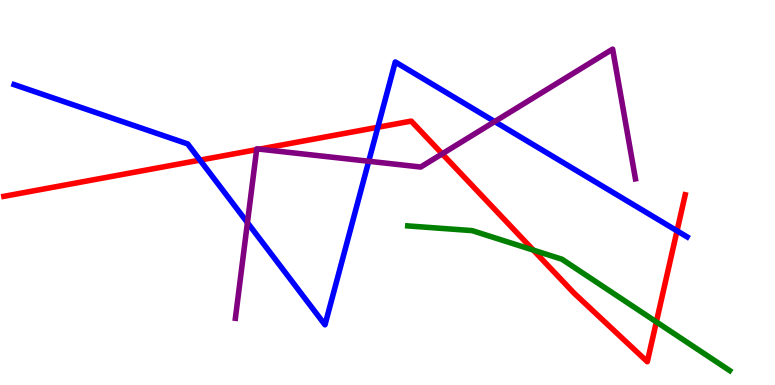[{'lines': ['blue', 'red'], 'intersections': [{'x': 2.58, 'y': 5.84}, {'x': 4.88, 'y': 6.69}, {'x': 8.74, 'y': 4.0}]}, {'lines': ['green', 'red'], 'intersections': [{'x': 6.88, 'y': 3.5}, {'x': 8.47, 'y': 1.64}]}, {'lines': ['purple', 'red'], 'intersections': [{'x': 3.31, 'y': 6.11}, {'x': 3.35, 'y': 6.13}, {'x': 5.71, 'y': 6.0}]}, {'lines': ['blue', 'green'], 'intersections': []}, {'lines': ['blue', 'purple'], 'intersections': [{'x': 3.19, 'y': 4.22}, {'x': 4.76, 'y': 5.81}, {'x': 6.38, 'y': 6.84}]}, {'lines': ['green', 'purple'], 'intersections': []}]